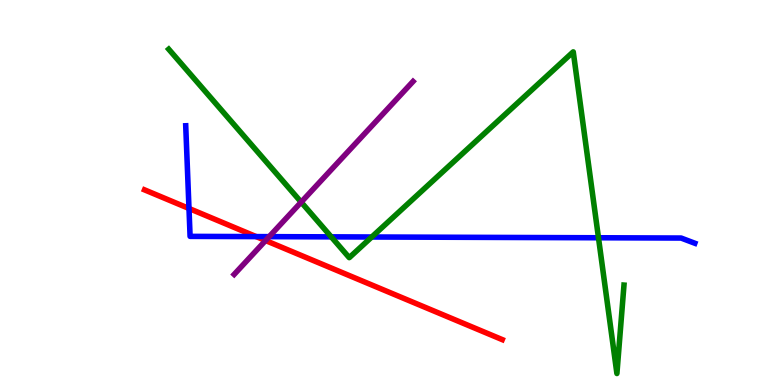[{'lines': ['blue', 'red'], 'intersections': [{'x': 2.44, 'y': 4.59}, {'x': 3.31, 'y': 3.85}]}, {'lines': ['green', 'red'], 'intersections': []}, {'lines': ['purple', 'red'], 'intersections': [{'x': 3.43, 'y': 3.75}]}, {'lines': ['blue', 'green'], 'intersections': [{'x': 4.27, 'y': 3.85}, {'x': 4.8, 'y': 3.84}, {'x': 7.72, 'y': 3.82}]}, {'lines': ['blue', 'purple'], 'intersections': [{'x': 3.47, 'y': 3.85}]}, {'lines': ['green', 'purple'], 'intersections': [{'x': 3.89, 'y': 4.75}]}]